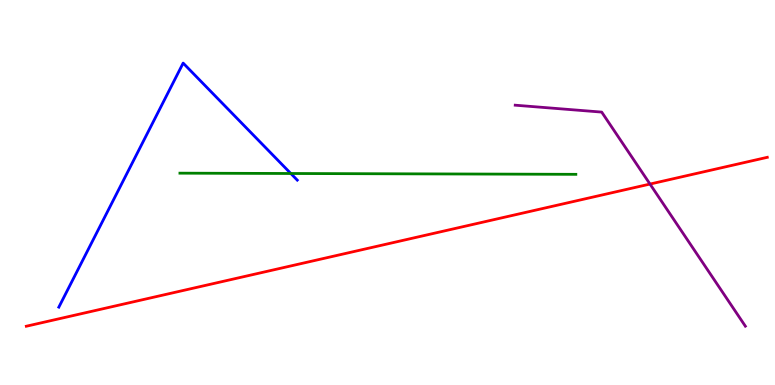[{'lines': ['blue', 'red'], 'intersections': []}, {'lines': ['green', 'red'], 'intersections': []}, {'lines': ['purple', 'red'], 'intersections': [{'x': 8.39, 'y': 5.22}]}, {'lines': ['blue', 'green'], 'intersections': [{'x': 3.75, 'y': 5.49}]}, {'lines': ['blue', 'purple'], 'intersections': []}, {'lines': ['green', 'purple'], 'intersections': []}]